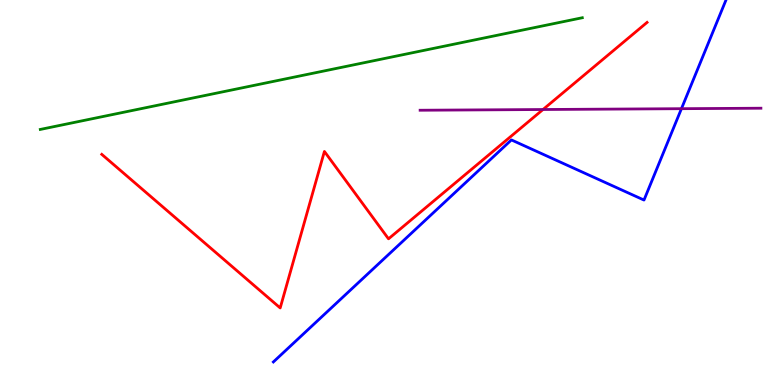[{'lines': ['blue', 'red'], 'intersections': []}, {'lines': ['green', 'red'], 'intersections': []}, {'lines': ['purple', 'red'], 'intersections': [{'x': 7.01, 'y': 7.16}]}, {'lines': ['blue', 'green'], 'intersections': []}, {'lines': ['blue', 'purple'], 'intersections': [{'x': 8.79, 'y': 7.18}]}, {'lines': ['green', 'purple'], 'intersections': []}]